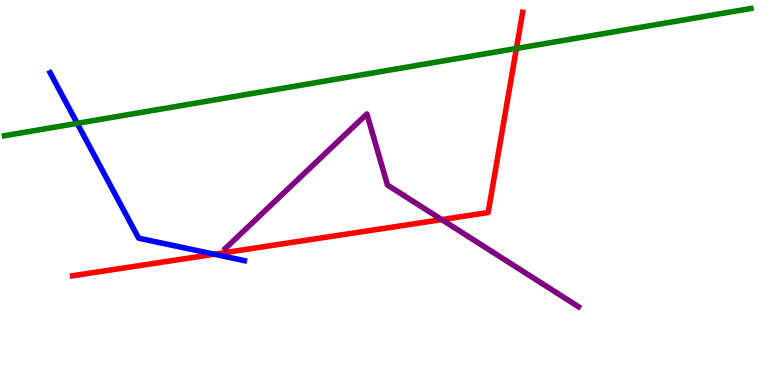[{'lines': ['blue', 'red'], 'intersections': [{'x': 2.76, 'y': 3.4}]}, {'lines': ['green', 'red'], 'intersections': [{'x': 6.66, 'y': 8.74}]}, {'lines': ['purple', 'red'], 'intersections': [{'x': 5.7, 'y': 4.3}]}, {'lines': ['blue', 'green'], 'intersections': [{'x': 0.996, 'y': 6.8}]}, {'lines': ['blue', 'purple'], 'intersections': []}, {'lines': ['green', 'purple'], 'intersections': []}]